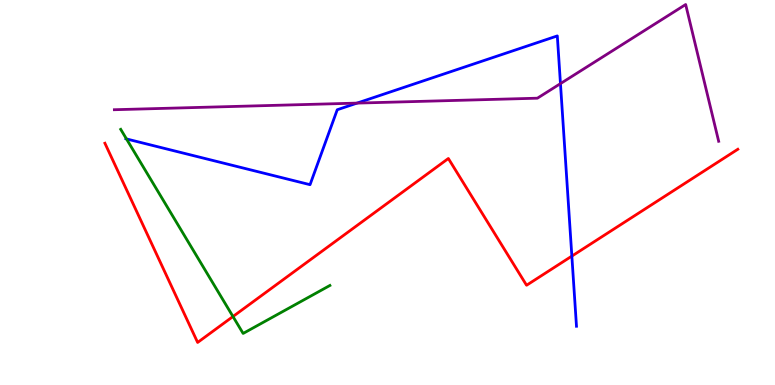[{'lines': ['blue', 'red'], 'intersections': [{'x': 7.38, 'y': 3.35}]}, {'lines': ['green', 'red'], 'intersections': [{'x': 3.01, 'y': 1.78}]}, {'lines': ['purple', 'red'], 'intersections': []}, {'lines': ['blue', 'green'], 'intersections': [{'x': 1.63, 'y': 6.39}]}, {'lines': ['blue', 'purple'], 'intersections': [{'x': 4.61, 'y': 7.32}, {'x': 7.23, 'y': 7.83}]}, {'lines': ['green', 'purple'], 'intersections': []}]